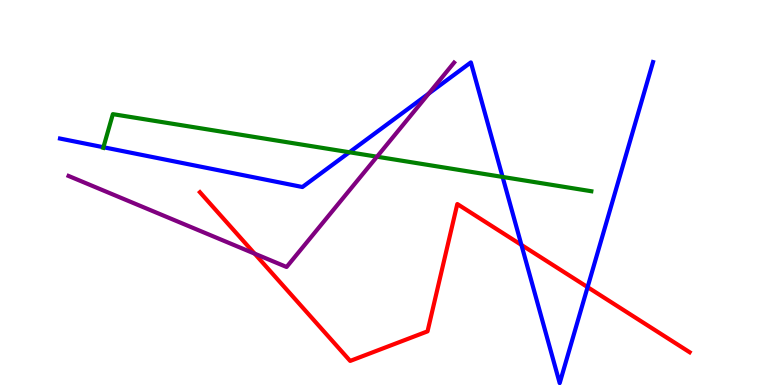[{'lines': ['blue', 'red'], 'intersections': [{'x': 6.73, 'y': 3.64}, {'x': 7.58, 'y': 2.54}]}, {'lines': ['green', 'red'], 'intersections': []}, {'lines': ['purple', 'red'], 'intersections': [{'x': 3.29, 'y': 3.41}]}, {'lines': ['blue', 'green'], 'intersections': [{'x': 1.33, 'y': 6.18}, {'x': 4.51, 'y': 6.05}, {'x': 6.49, 'y': 5.4}]}, {'lines': ['blue', 'purple'], 'intersections': [{'x': 5.53, 'y': 7.57}]}, {'lines': ['green', 'purple'], 'intersections': [{'x': 4.86, 'y': 5.93}]}]